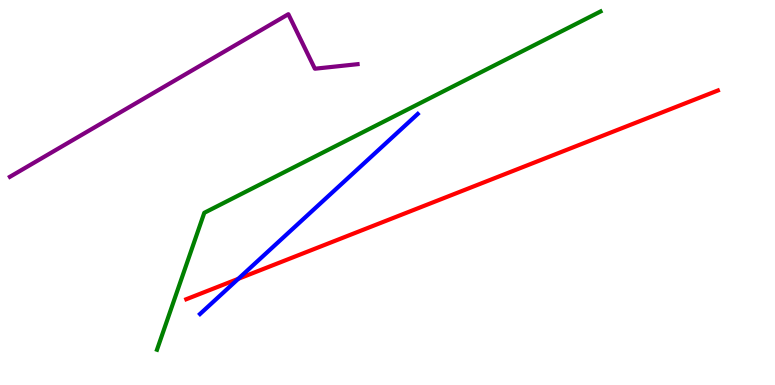[{'lines': ['blue', 'red'], 'intersections': [{'x': 3.08, 'y': 2.76}]}, {'lines': ['green', 'red'], 'intersections': []}, {'lines': ['purple', 'red'], 'intersections': []}, {'lines': ['blue', 'green'], 'intersections': []}, {'lines': ['blue', 'purple'], 'intersections': []}, {'lines': ['green', 'purple'], 'intersections': []}]